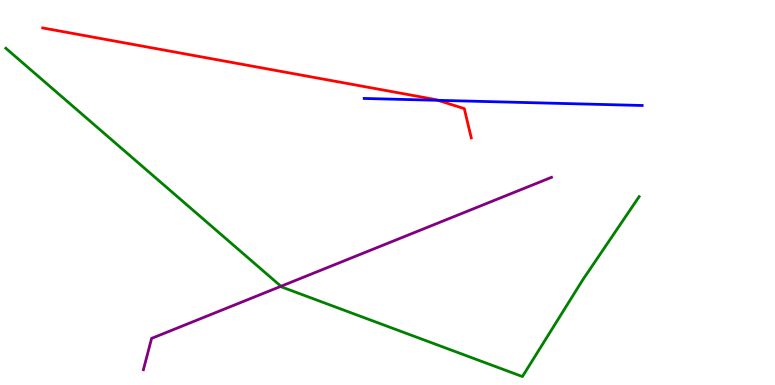[{'lines': ['blue', 'red'], 'intersections': [{'x': 5.65, 'y': 7.39}]}, {'lines': ['green', 'red'], 'intersections': []}, {'lines': ['purple', 'red'], 'intersections': []}, {'lines': ['blue', 'green'], 'intersections': []}, {'lines': ['blue', 'purple'], 'intersections': []}, {'lines': ['green', 'purple'], 'intersections': [{'x': 3.63, 'y': 2.56}]}]